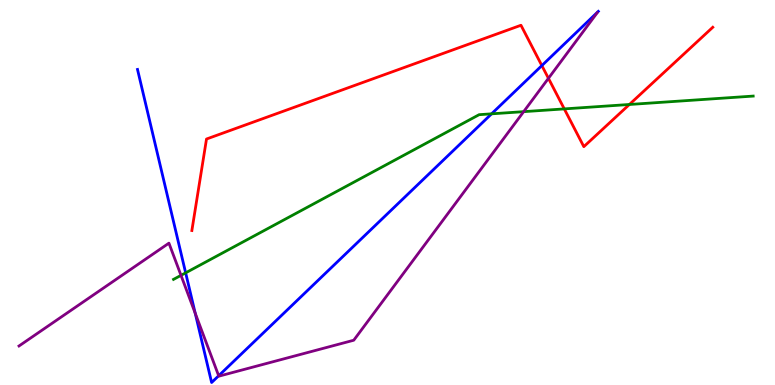[{'lines': ['blue', 'red'], 'intersections': [{'x': 6.99, 'y': 8.3}]}, {'lines': ['green', 'red'], 'intersections': [{'x': 7.28, 'y': 7.17}, {'x': 8.12, 'y': 7.29}]}, {'lines': ['purple', 'red'], 'intersections': [{'x': 7.08, 'y': 7.97}]}, {'lines': ['blue', 'green'], 'intersections': [{'x': 2.4, 'y': 2.91}, {'x': 6.34, 'y': 7.04}]}, {'lines': ['blue', 'purple'], 'intersections': [{'x': 2.52, 'y': 1.86}, {'x': 2.82, 'y': 0.24}]}, {'lines': ['green', 'purple'], 'intersections': [{'x': 2.34, 'y': 2.85}, {'x': 6.76, 'y': 7.1}]}]